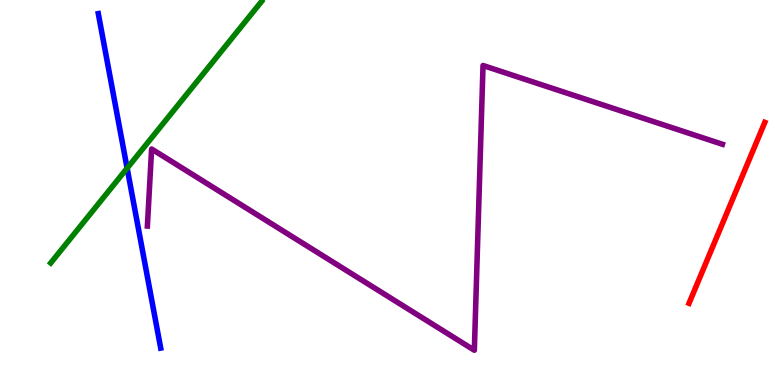[{'lines': ['blue', 'red'], 'intersections': []}, {'lines': ['green', 'red'], 'intersections': []}, {'lines': ['purple', 'red'], 'intersections': []}, {'lines': ['blue', 'green'], 'intersections': [{'x': 1.64, 'y': 5.63}]}, {'lines': ['blue', 'purple'], 'intersections': []}, {'lines': ['green', 'purple'], 'intersections': []}]